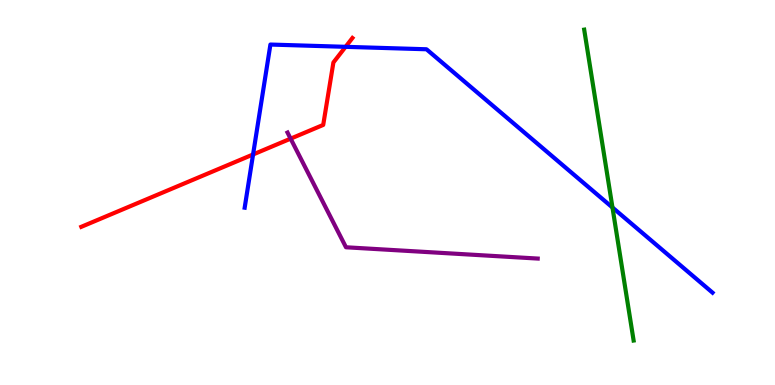[{'lines': ['blue', 'red'], 'intersections': [{'x': 3.27, 'y': 5.99}, {'x': 4.46, 'y': 8.78}]}, {'lines': ['green', 'red'], 'intersections': []}, {'lines': ['purple', 'red'], 'intersections': [{'x': 3.75, 'y': 6.4}]}, {'lines': ['blue', 'green'], 'intersections': [{'x': 7.9, 'y': 4.61}]}, {'lines': ['blue', 'purple'], 'intersections': []}, {'lines': ['green', 'purple'], 'intersections': []}]